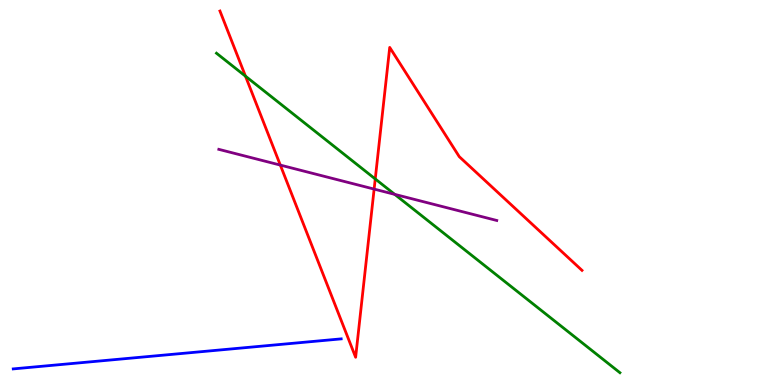[{'lines': ['blue', 'red'], 'intersections': []}, {'lines': ['green', 'red'], 'intersections': [{'x': 3.17, 'y': 8.02}, {'x': 4.84, 'y': 5.35}]}, {'lines': ['purple', 'red'], 'intersections': [{'x': 3.62, 'y': 5.71}, {'x': 4.83, 'y': 5.09}]}, {'lines': ['blue', 'green'], 'intersections': []}, {'lines': ['blue', 'purple'], 'intersections': []}, {'lines': ['green', 'purple'], 'intersections': [{'x': 5.09, 'y': 4.95}]}]